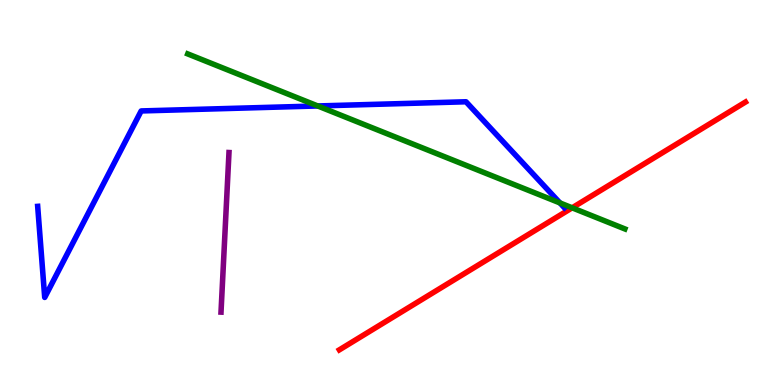[{'lines': ['blue', 'red'], 'intersections': []}, {'lines': ['green', 'red'], 'intersections': [{'x': 7.38, 'y': 4.6}]}, {'lines': ['purple', 'red'], 'intersections': []}, {'lines': ['blue', 'green'], 'intersections': [{'x': 4.1, 'y': 7.25}, {'x': 7.23, 'y': 4.73}]}, {'lines': ['blue', 'purple'], 'intersections': []}, {'lines': ['green', 'purple'], 'intersections': []}]